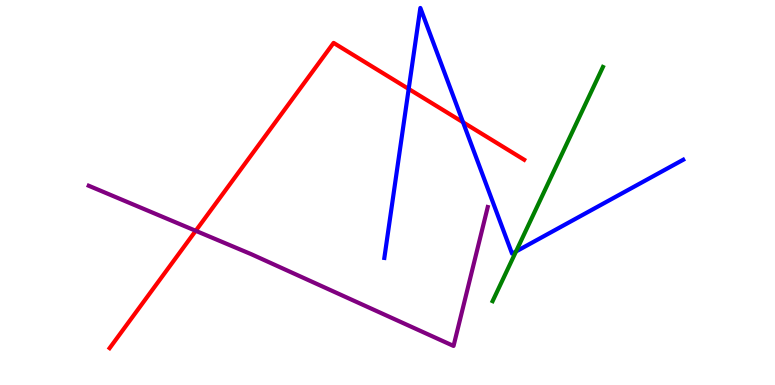[{'lines': ['blue', 'red'], 'intersections': [{'x': 5.27, 'y': 7.69}, {'x': 5.97, 'y': 6.82}]}, {'lines': ['green', 'red'], 'intersections': []}, {'lines': ['purple', 'red'], 'intersections': [{'x': 2.53, 'y': 4.01}]}, {'lines': ['blue', 'green'], 'intersections': [{'x': 6.66, 'y': 3.47}]}, {'lines': ['blue', 'purple'], 'intersections': []}, {'lines': ['green', 'purple'], 'intersections': []}]